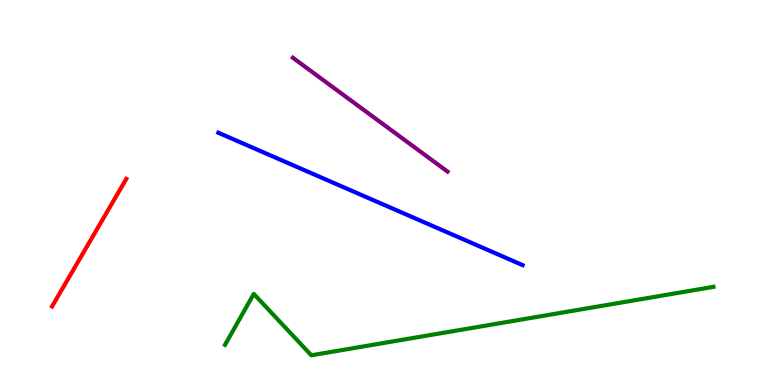[{'lines': ['blue', 'red'], 'intersections': []}, {'lines': ['green', 'red'], 'intersections': []}, {'lines': ['purple', 'red'], 'intersections': []}, {'lines': ['blue', 'green'], 'intersections': []}, {'lines': ['blue', 'purple'], 'intersections': []}, {'lines': ['green', 'purple'], 'intersections': []}]